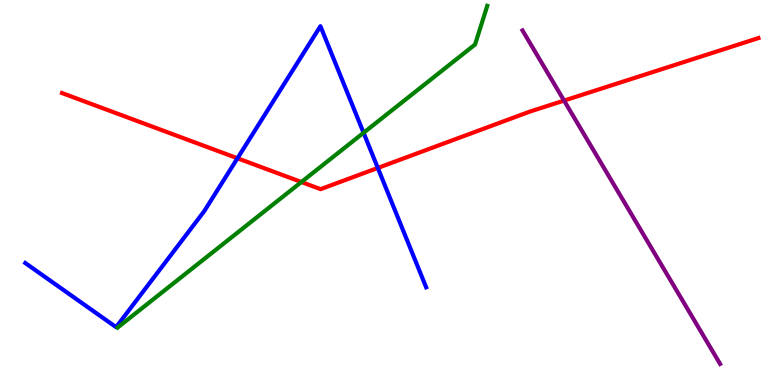[{'lines': ['blue', 'red'], 'intersections': [{'x': 3.06, 'y': 5.89}, {'x': 4.88, 'y': 5.64}]}, {'lines': ['green', 'red'], 'intersections': [{'x': 3.89, 'y': 5.27}]}, {'lines': ['purple', 'red'], 'intersections': [{'x': 7.28, 'y': 7.39}]}, {'lines': ['blue', 'green'], 'intersections': [{'x': 4.69, 'y': 6.55}]}, {'lines': ['blue', 'purple'], 'intersections': []}, {'lines': ['green', 'purple'], 'intersections': []}]